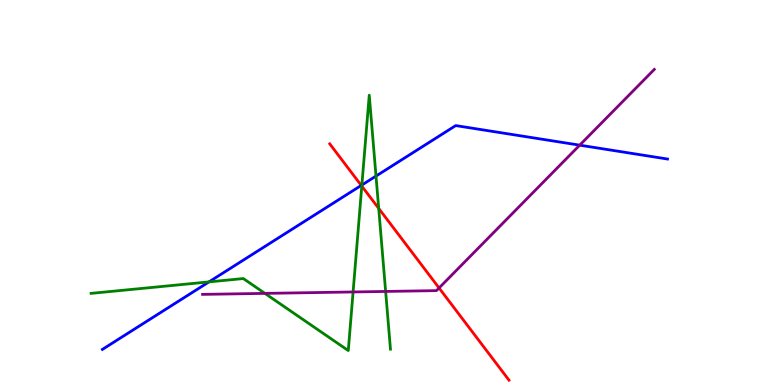[{'lines': ['blue', 'red'], 'intersections': [{'x': 4.66, 'y': 5.18}]}, {'lines': ['green', 'red'], 'intersections': [{'x': 4.67, 'y': 5.17}, {'x': 4.89, 'y': 4.59}]}, {'lines': ['purple', 'red'], 'intersections': [{'x': 5.67, 'y': 2.52}]}, {'lines': ['blue', 'green'], 'intersections': [{'x': 2.7, 'y': 2.68}, {'x': 4.67, 'y': 5.19}, {'x': 4.85, 'y': 5.43}]}, {'lines': ['blue', 'purple'], 'intersections': [{'x': 7.48, 'y': 6.23}]}, {'lines': ['green', 'purple'], 'intersections': [{'x': 3.42, 'y': 2.38}, {'x': 4.56, 'y': 2.42}, {'x': 4.98, 'y': 2.43}]}]